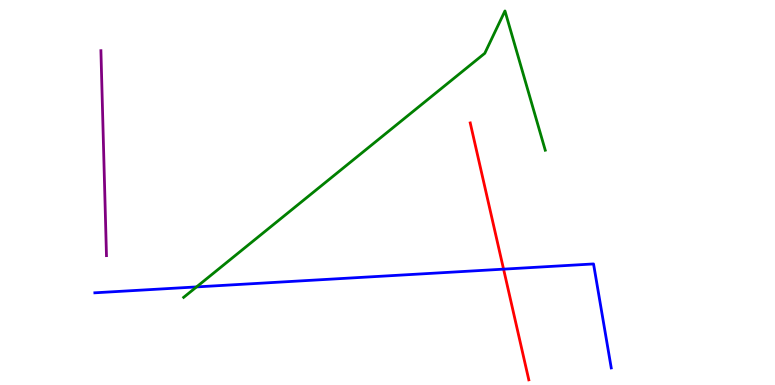[{'lines': ['blue', 'red'], 'intersections': [{'x': 6.5, 'y': 3.01}]}, {'lines': ['green', 'red'], 'intersections': []}, {'lines': ['purple', 'red'], 'intersections': []}, {'lines': ['blue', 'green'], 'intersections': [{'x': 2.54, 'y': 2.55}]}, {'lines': ['blue', 'purple'], 'intersections': []}, {'lines': ['green', 'purple'], 'intersections': []}]